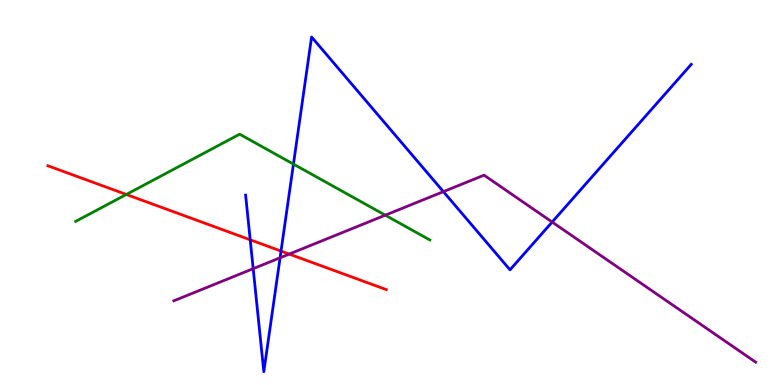[{'lines': ['blue', 'red'], 'intersections': [{'x': 3.23, 'y': 3.77}, {'x': 3.63, 'y': 3.48}]}, {'lines': ['green', 'red'], 'intersections': [{'x': 1.63, 'y': 4.95}]}, {'lines': ['purple', 'red'], 'intersections': [{'x': 3.73, 'y': 3.4}]}, {'lines': ['blue', 'green'], 'intersections': [{'x': 3.79, 'y': 5.74}]}, {'lines': ['blue', 'purple'], 'intersections': [{'x': 3.27, 'y': 3.02}, {'x': 3.61, 'y': 3.3}, {'x': 5.72, 'y': 5.02}, {'x': 7.12, 'y': 4.23}]}, {'lines': ['green', 'purple'], 'intersections': [{'x': 4.97, 'y': 4.41}]}]